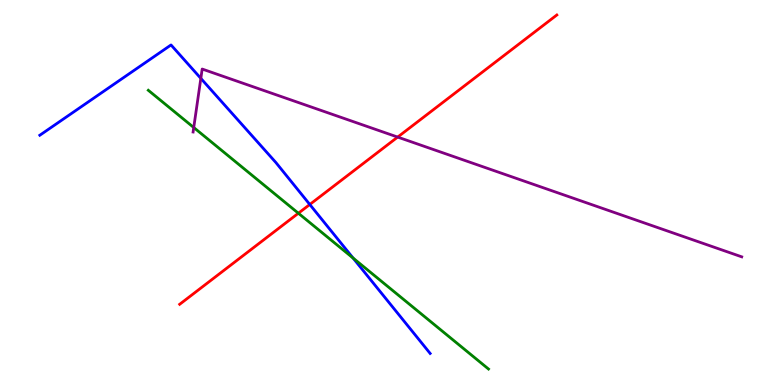[{'lines': ['blue', 'red'], 'intersections': [{'x': 4.0, 'y': 4.69}]}, {'lines': ['green', 'red'], 'intersections': [{'x': 3.85, 'y': 4.46}]}, {'lines': ['purple', 'red'], 'intersections': [{'x': 5.13, 'y': 6.44}]}, {'lines': ['blue', 'green'], 'intersections': [{'x': 4.56, 'y': 3.3}]}, {'lines': ['blue', 'purple'], 'intersections': [{'x': 2.59, 'y': 7.96}]}, {'lines': ['green', 'purple'], 'intersections': [{'x': 2.5, 'y': 6.69}]}]